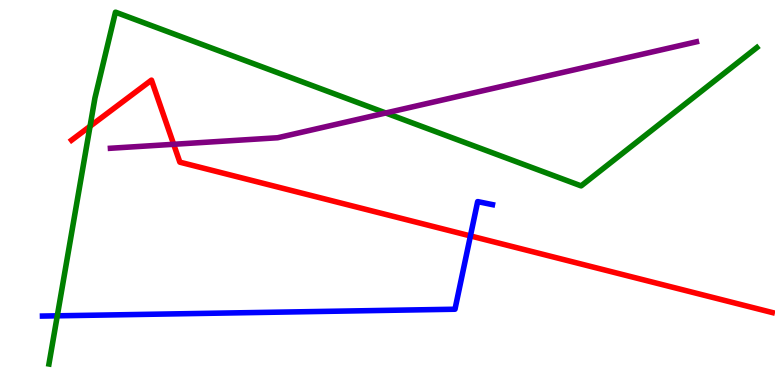[{'lines': ['blue', 'red'], 'intersections': [{'x': 6.07, 'y': 3.87}]}, {'lines': ['green', 'red'], 'intersections': [{'x': 1.16, 'y': 6.72}]}, {'lines': ['purple', 'red'], 'intersections': [{'x': 2.24, 'y': 6.25}]}, {'lines': ['blue', 'green'], 'intersections': [{'x': 0.739, 'y': 1.8}]}, {'lines': ['blue', 'purple'], 'intersections': []}, {'lines': ['green', 'purple'], 'intersections': [{'x': 4.98, 'y': 7.07}]}]